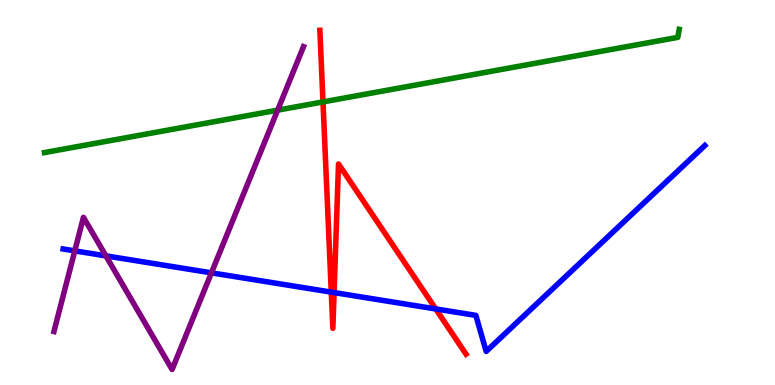[{'lines': ['blue', 'red'], 'intersections': [{'x': 4.27, 'y': 2.41}, {'x': 4.31, 'y': 2.4}, {'x': 5.62, 'y': 1.98}]}, {'lines': ['green', 'red'], 'intersections': [{'x': 4.17, 'y': 7.35}]}, {'lines': ['purple', 'red'], 'intersections': []}, {'lines': ['blue', 'green'], 'intersections': []}, {'lines': ['blue', 'purple'], 'intersections': [{'x': 0.965, 'y': 3.48}, {'x': 1.37, 'y': 3.35}, {'x': 2.73, 'y': 2.91}]}, {'lines': ['green', 'purple'], 'intersections': [{'x': 3.58, 'y': 7.14}]}]